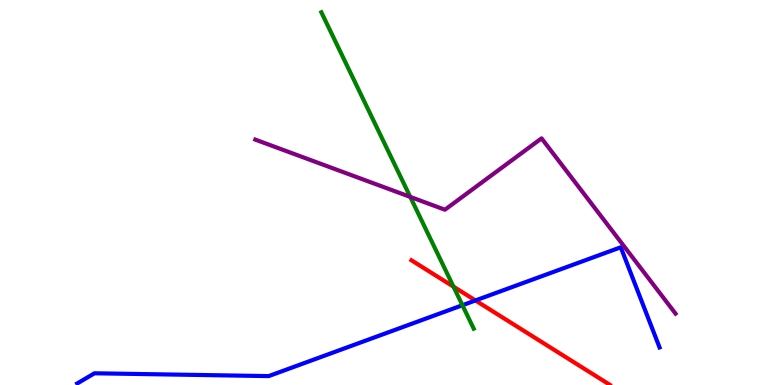[{'lines': ['blue', 'red'], 'intersections': [{'x': 6.13, 'y': 2.2}]}, {'lines': ['green', 'red'], 'intersections': [{'x': 5.85, 'y': 2.55}]}, {'lines': ['purple', 'red'], 'intersections': []}, {'lines': ['blue', 'green'], 'intersections': [{'x': 5.97, 'y': 2.07}]}, {'lines': ['blue', 'purple'], 'intersections': []}, {'lines': ['green', 'purple'], 'intersections': [{'x': 5.29, 'y': 4.89}]}]